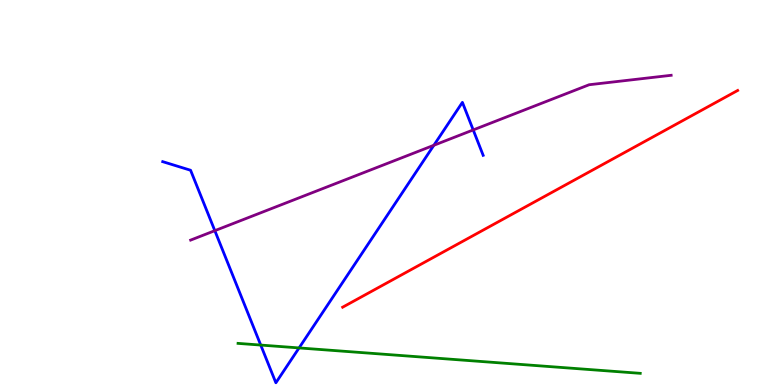[{'lines': ['blue', 'red'], 'intersections': []}, {'lines': ['green', 'red'], 'intersections': []}, {'lines': ['purple', 'red'], 'intersections': []}, {'lines': ['blue', 'green'], 'intersections': [{'x': 3.36, 'y': 1.04}, {'x': 3.86, 'y': 0.963}]}, {'lines': ['blue', 'purple'], 'intersections': [{'x': 2.77, 'y': 4.01}, {'x': 5.6, 'y': 6.23}, {'x': 6.11, 'y': 6.63}]}, {'lines': ['green', 'purple'], 'intersections': []}]